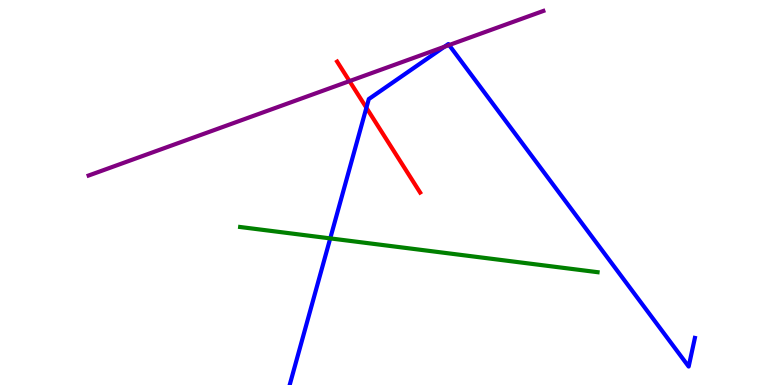[{'lines': ['blue', 'red'], 'intersections': [{'x': 4.73, 'y': 7.2}]}, {'lines': ['green', 'red'], 'intersections': []}, {'lines': ['purple', 'red'], 'intersections': [{'x': 4.51, 'y': 7.89}]}, {'lines': ['blue', 'green'], 'intersections': [{'x': 4.26, 'y': 3.81}]}, {'lines': ['blue', 'purple'], 'intersections': [{'x': 5.73, 'y': 8.79}, {'x': 5.79, 'y': 8.83}]}, {'lines': ['green', 'purple'], 'intersections': []}]